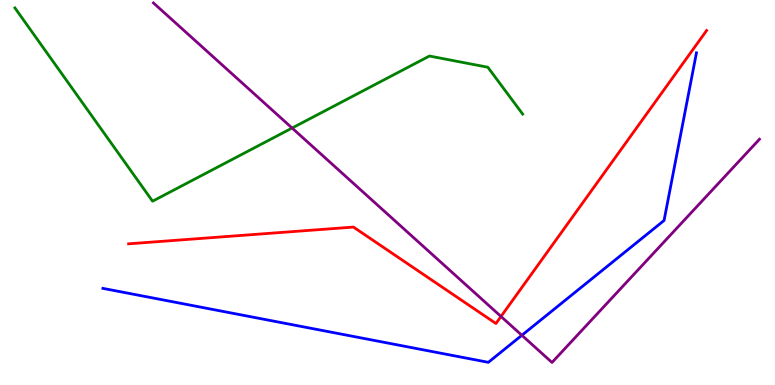[{'lines': ['blue', 'red'], 'intersections': []}, {'lines': ['green', 'red'], 'intersections': []}, {'lines': ['purple', 'red'], 'intersections': [{'x': 6.46, 'y': 1.78}]}, {'lines': ['blue', 'green'], 'intersections': []}, {'lines': ['blue', 'purple'], 'intersections': [{'x': 6.73, 'y': 1.29}]}, {'lines': ['green', 'purple'], 'intersections': [{'x': 3.77, 'y': 6.67}]}]